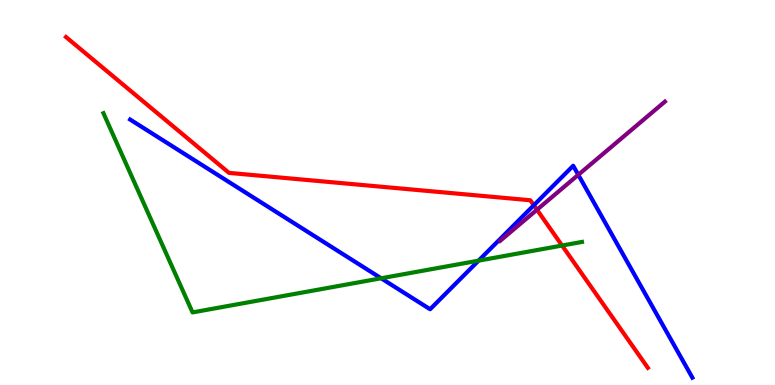[{'lines': ['blue', 'red'], 'intersections': [{'x': 6.89, 'y': 4.67}]}, {'lines': ['green', 'red'], 'intersections': [{'x': 7.25, 'y': 3.62}]}, {'lines': ['purple', 'red'], 'intersections': [{'x': 6.93, 'y': 4.55}]}, {'lines': ['blue', 'green'], 'intersections': [{'x': 4.92, 'y': 2.77}, {'x': 6.18, 'y': 3.23}]}, {'lines': ['blue', 'purple'], 'intersections': [{'x': 7.46, 'y': 5.46}]}, {'lines': ['green', 'purple'], 'intersections': []}]